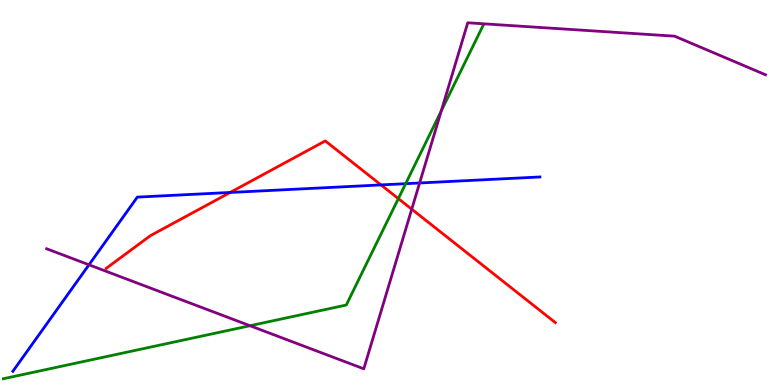[{'lines': ['blue', 'red'], 'intersections': [{'x': 2.97, 'y': 5.0}, {'x': 4.92, 'y': 5.2}]}, {'lines': ['green', 'red'], 'intersections': [{'x': 5.14, 'y': 4.84}]}, {'lines': ['purple', 'red'], 'intersections': [{'x': 5.31, 'y': 4.57}]}, {'lines': ['blue', 'green'], 'intersections': [{'x': 5.23, 'y': 5.23}]}, {'lines': ['blue', 'purple'], 'intersections': [{'x': 1.15, 'y': 3.12}, {'x': 5.41, 'y': 5.25}]}, {'lines': ['green', 'purple'], 'intersections': [{'x': 3.23, 'y': 1.54}, {'x': 5.69, 'y': 7.12}]}]